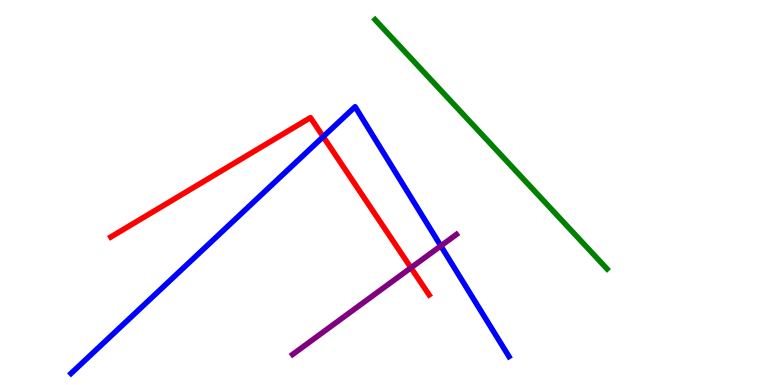[{'lines': ['blue', 'red'], 'intersections': [{'x': 4.17, 'y': 6.45}]}, {'lines': ['green', 'red'], 'intersections': []}, {'lines': ['purple', 'red'], 'intersections': [{'x': 5.3, 'y': 3.05}]}, {'lines': ['blue', 'green'], 'intersections': []}, {'lines': ['blue', 'purple'], 'intersections': [{'x': 5.69, 'y': 3.61}]}, {'lines': ['green', 'purple'], 'intersections': []}]